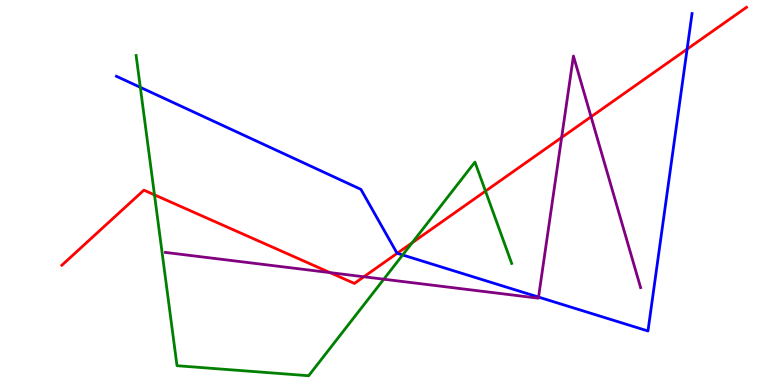[{'lines': ['blue', 'red'], 'intersections': [{'x': 5.13, 'y': 3.42}, {'x': 8.87, 'y': 8.72}]}, {'lines': ['green', 'red'], 'intersections': [{'x': 1.99, 'y': 4.94}, {'x': 5.32, 'y': 3.69}, {'x': 6.26, 'y': 5.04}]}, {'lines': ['purple', 'red'], 'intersections': [{'x': 4.26, 'y': 2.92}, {'x': 4.7, 'y': 2.81}, {'x': 7.25, 'y': 6.43}, {'x': 7.63, 'y': 6.97}]}, {'lines': ['blue', 'green'], 'intersections': [{'x': 1.81, 'y': 7.73}, {'x': 5.2, 'y': 3.38}]}, {'lines': ['blue', 'purple'], 'intersections': [{'x': 6.95, 'y': 2.28}]}, {'lines': ['green', 'purple'], 'intersections': [{'x': 4.95, 'y': 2.75}]}]